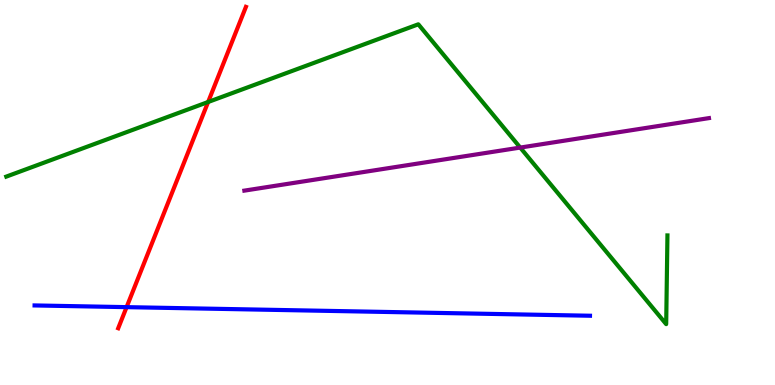[{'lines': ['blue', 'red'], 'intersections': [{'x': 1.63, 'y': 2.02}]}, {'lines': ['green', 'red'], 'intersections': [{'x': 2.69, 'y': 7.35}]}, {'lines': ['purple', 'red'], 'intersections': []}, {'lines': ['blue', 'green'], 'intersections': []}, {'lines': ['blue', 'purple'], 'intersections': []}, {'lines': ['green', 'purple'], 'intersections': [{'x': 6.71, 'y': 6.17}]}]